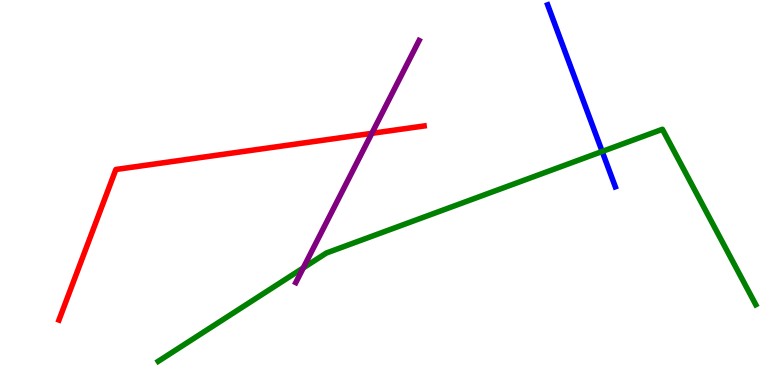[{'lines': ['blue', 'red'], 'intersections': []}, {'lines': ['green', 'red'], 'intersections': []}, {'lines': ['purple', 'red'], 'intersections': [{'x': 4.8, 'y': 6.54}]}, {'lines': ['blue', 'green'], 'intersections': [{'x': 7.77, 'y': 6.07}]}, {'lines': ['blue', 'purple'], 'intersections': []}, {'lines': ['green', 'purple'], 'intersections': [{'x': 3.91, 'y': 3.04}]}]